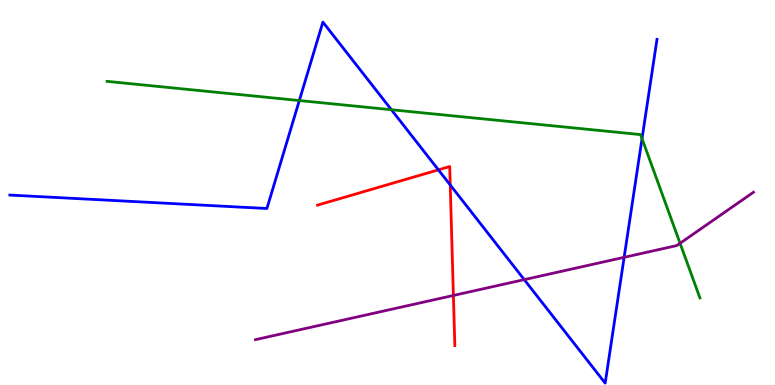[{'lines': ['blue', 'red'], 'intersections': [{'x': 5.66, 'y': 5.59}, {'x': 5.81, 'y': 5.2}]}, {'lines': ['green', 'red'], 'intersections': []}, {'lines': ['purple', 'red'], 'intersections': [{'x': 5.85, 'y': 2.33}]}, {'lines': ['blue', 'green'], 'intersections': [{'x': 3.86, 'y': 7.39}, {'x': 5.05, 'y': 7.15}, {'x': 8.28, 'y': 6.4}]}, {'lines': ['blue', 'purple'], 'intersections': [{'x': 6.76, 'y': 2.74}, {'x': 8.05, 'y': 3.32}]}, {'lines': ['green', 'purple'], 'intersections': [{'x': 8.78, 'y': 3.68}]}]